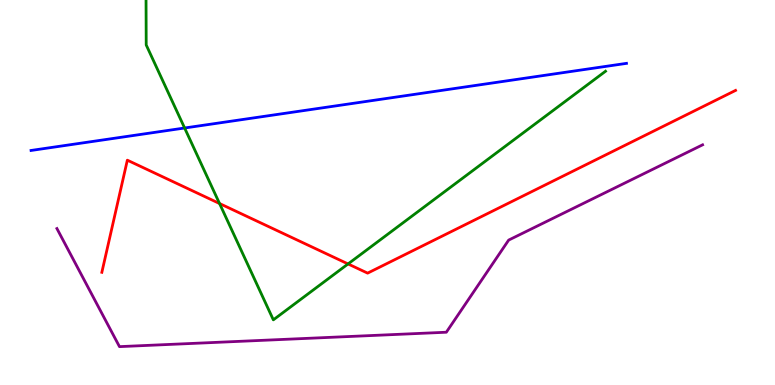[{'lines': ['blue', 'red'], 'intersections': []}, {'lines': ['green', 'red'], 'intersections': [{'x': 2.83, 'y': 4.71}, {'x': 4.49, 'y': 3.14}]}, {'lines': ['purple', 'red'], 'intersections': []}, {'lines': ['blue', 'green'], 'intersections': [{'x': 2.38, 'y': 6.68}]}, {'lines': ['blue', 'purple'], 'intersections': []}, {'lines': ['green', 'purple'], 'intersections': []}]